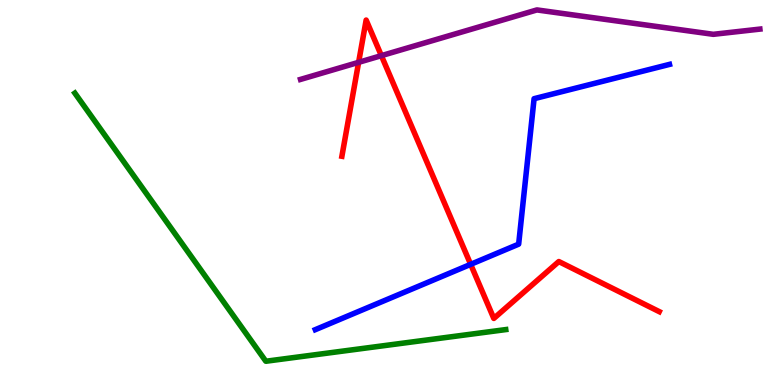[{'lines': ['blue', 'red'], 'intersections': [{'x': 6.07, 'y': 3.13}]}, {'lines': ['green', 'red'], 'intersections': []}, {'lines': ['purple', 'red'], 'intersections': [{'x': 4.63, 'y': 8.38}, {'x': 4.92, 'y': 8.55}]}, {'lines': ['blue', 'green'], 'intersections': []}, {'lines': ['blue', 'purple'], 'intersections': []}, {'lines': ['green', 'purple'], 'intersections': []}]